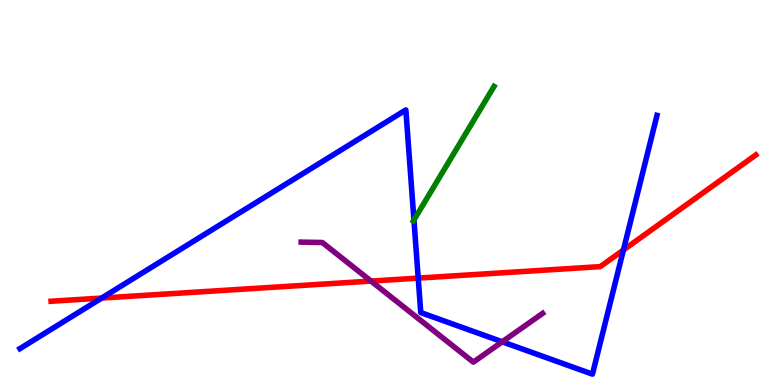[{'lines': ['blue', 'red'], 'intersections': [{'x': 1.31, 'y': 2.26}, {'x': 5.4, 'y': 2.78}, {'x': 8.04, 'y': 3.51}]}, {'lines': ['green', 'red'], 'intersections': []}, {'lines': ['purple', 'red'], 'intersections': [{'x': 4.79, 'y': 2.7}]}, {'lines': ['blue', 'green'], 'intersections': [{'x': 5.34, 'y': 4.29}]}, {'lines': ['blue', 'purple'], 'intersections': [{'x': 6.48, 'y': 1.12}]}, {'lines': ['green', 'purple'], 'intersections': []}]